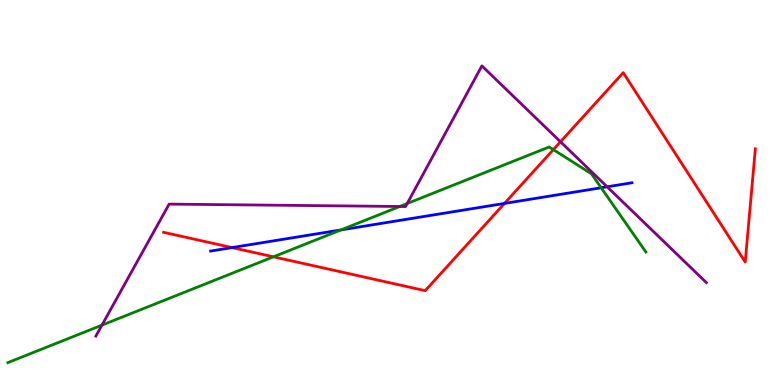[{'lines': ['blue', 'red'], 'intersections': [{'x': 2.99, 'y': 3.57}, {'x': 6.51, 'y': 4.72}]}, {'lines': ['green', 'red'], 'intersections': [{'x': 3.53, 'y': 3.33}, {'x': 7.14, 'y': 6.11}]}, {'lines': ['purple', 'red'], 'intersections': [{'x': 7.23, 'y': 6.32}]}, {'lines': ['blue', 'green'], 'intersections': [{'x': 4.4, 'y': 4.03}, {'x': 7.76, 'y': 5.12}]}, {'lines': ['blue', 'purple'], 'intersections': [{'x': 7.83, 'y': 5.15}]}, {'lines': ['green', 'purple'], 'intersections': [{'x': 1.32, 'y': 1.55}, {'x': 5.16, 'y': 4.64}, {'x': 5.25, 'y': 4.71}]}]